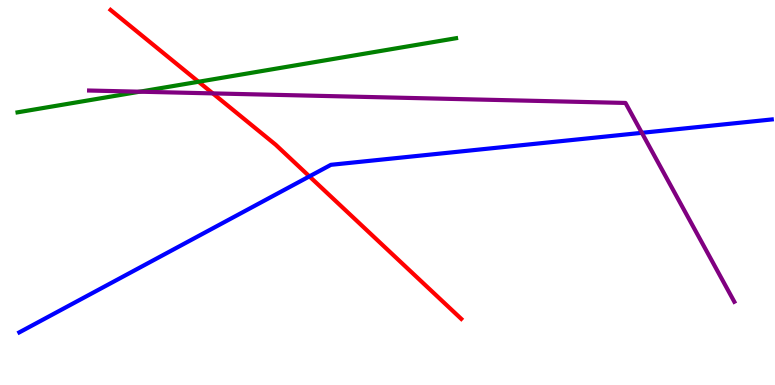[{'lines': ['blue', 'red'], 'intersections': [{'x': 3.99, 'y': 5.42}]}, {'lines': ['green', 'red'], 'intersections': [{'x': 2.56, 'y': 7.88}]}, {'lines': ['purple', 'red'], 'intersections': [{'x': 2.75, 'y': 7.57}]}, {'lines': ['blue', 'green'], 'intersections': []}, {'lines': ['blue', 'purple'], 'intersections': [{'x': 8.28, 'y': 6.55}]}, {'lines': ['green', 'purple'], 'intersections': [{'x': 1.8, 'y': 7.62}]}]